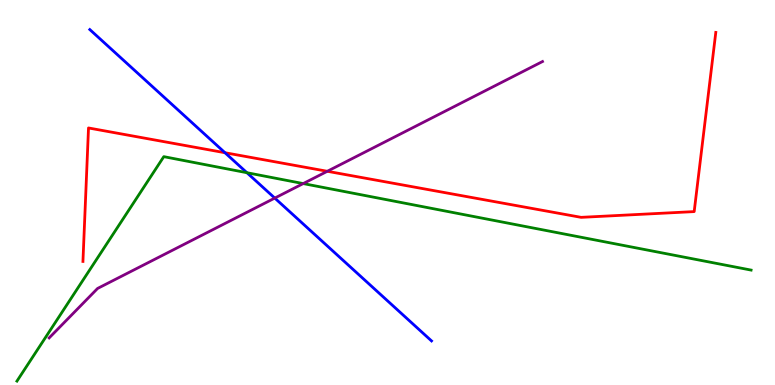[{'lines': ['blue', 'red'], 'intersections': [{'x': 2.9, 'y': 6.03}]}, {'lines': ['green', 'red'], 'intersections': []}, {'lines': ['purple', 'red'], 'intersections': [{'x': 4.22, 'y': 5.55}]}, {'lines': ['blue', 'green'], 'intersections': [{'x': 3.19, 'y': 5.51}]}, {'lines': ['blue', 'purple'], 'intersections': [{'x': 3.55, 'y': 4.85}]}, {'lines': ['green', 'purple'], 'intersections': [{'x': 3.91, 'y': 5.23}]}]